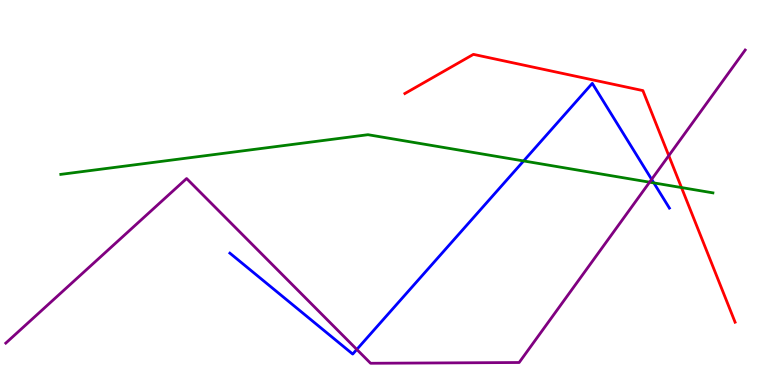[{'lines': ['blue', 'red'], 'intersections': []}, {'lines': ['green', 'red'], 'intersections': [{'x': 8.79, 'y': 5.13}]}, {'lines': ['purple', 'red'], 'intersections': [{'x': 8.63, 'y': 5.96}]}, {'lines': ['blue', 'green'], 'intersections': [{'x': 6.76, 'y': 5.82}, {'x': 8.44, 'y': 5.25}]}, {'lines': ['blue', 'purple'], 'intersections': [{'x': 4.6, 'y': 0.924}, {'x': 8.41, 'y': 5.34}]}, {'lines': ['green', 'purple'], 'intersections': [{'x': 8.38, 'y': 5.27}]}]